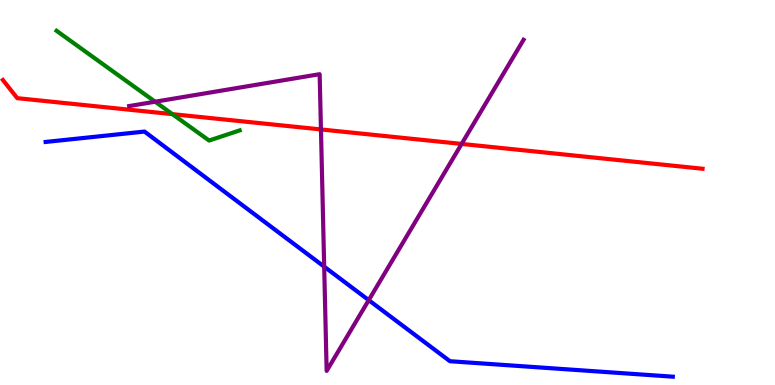[{'lines': ['blue', 'red'], 'intersections': []}, {'lines': ['green', 'red'], 'intersections': [{'x': 2.22, 'y': 7.04}]}, {'lines': ['purple', 'red'], 'intersections': [{'x': 4.14, 'y': 6.64}, {'x': 5.96, 'y': 6.26}]}, {'lines': ['blue', 'green'], 'intersections': []}, {'lines': ['blue', 'purple'], 'intersections': [{'x': 4.18, 'y': 3.07}, {'x': 4.76, 'y': 2.2}]}, {'lines': ['green', 'purple'], 'intersections': [{'x': 2.0, 'y': 7.36}]}]